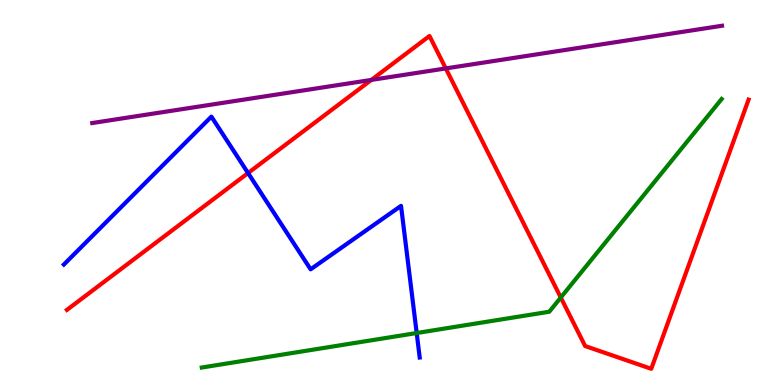[{'lines': ['blue', 'red'], 'intersections': [{'x': 3.2, 'y': 5.51}]}, {'lines': ['green', 'red'], 'intersections': [{'x': 7.24, 'y': 2.27}]}, {'lines': ['purple', 'red'], 'intersections': [{'x': 4.79, 'y': 7.92}, {'x': 5.75, 'y': 8.22}]}, {'lines': ['blue', 'green'], 'intersections': [{'x': 5.38, 'y': 1.35}]}, {'lines': ['blue', 'purple'], 'intersections': []}, {'lines': ['green', 'purple'], 'intersections': []}]